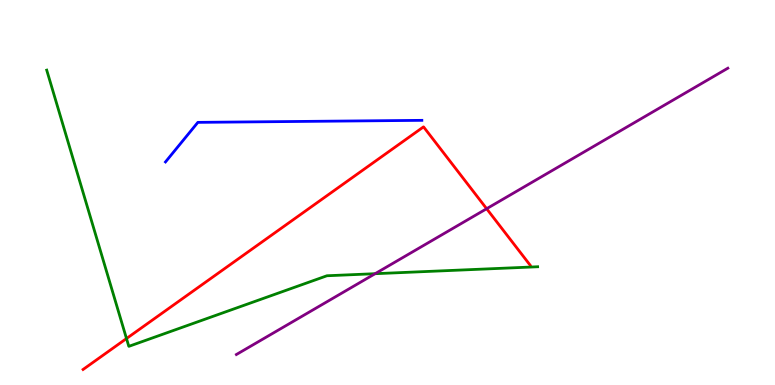[{'lines': ['blue', 'red'], 'intersections': []}, {'lines': ['green', 'red'], 'intersections': [{'x': 1.63, 'y': 1.21}]}, {'lines': ['purple', 'red'], 'intersections': [{'x': 6.28, 'y': 4.58}]}, {'lines': ['blue', 'green'], 'intersections': []}, {'lines': ['blue', 'purple'], 'intersections': []}, {'lines': ['green', 'purple'], 'intersections': [{'x': 4.84, 'y': 2.89}]}]